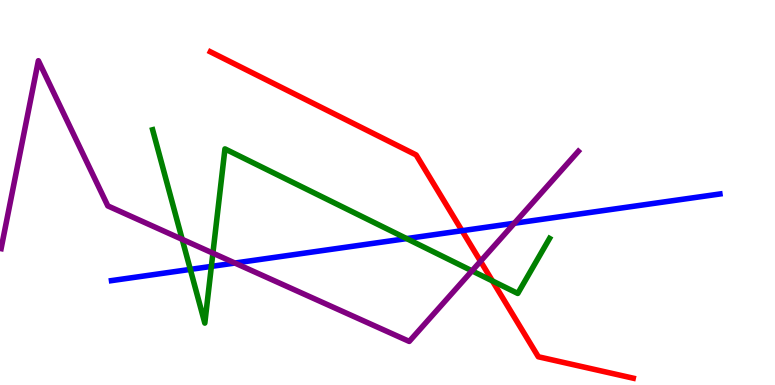[{'lines': ['blue', 'red'], 'intersections': [{'x': 5.96, 'y': 4.01}]}, {'lines': ['green', 'red'], 'intersections': [{'x': 6.35, 'y': 2.7}]}, {'lines': ['purple', 'red'], 'intersections': [{'x': 6.2, 'y': 3.21}]}, {'lines': ['blue', 'green'], 'intersections': [{'x': 2.46, 'y': 3.0}, {'x': 2.73, 'y': 3.08}, {'x': 5.25, 'y': 3.8}]}, {'lines': ['blue', 'purple'], 'intersections': [{'x': 3.03, 'y': 3.17}, {'x': 6.64, 'y': 4.2}]}, {'lines': ['green', 'purple'], 'intersections': [{'x': 2.35, 'y': 3.78}, {'x': 2.75, 'y': 3.42}, {'x': 6.09, 'y': 2.96}]}]